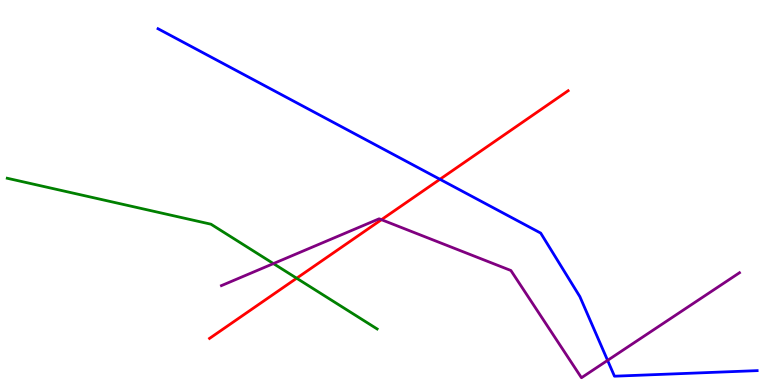[{'lines': ['blue', 'red'], 'intersections': [{'x': 5.68, 'y': 5.34}]}, {'lines': ['green', 'red'], 'intersections': [{'x': 3.83, 'y': 2.77}]}, {'lines': ['purple', 'red'], 'intersections': [{'x': 4.92, 'y': 4.29}]}, {'lines': ['blue', 'green'], 'intersections': []}, {'lines': ['blue', 'purple'], 'intersections': [{'x': 7.84, 'y': 0.64}]}, {'lines': ['green', 'purple'], 'intersections': [{'x': 3.53, 'y': 3.15}]}]